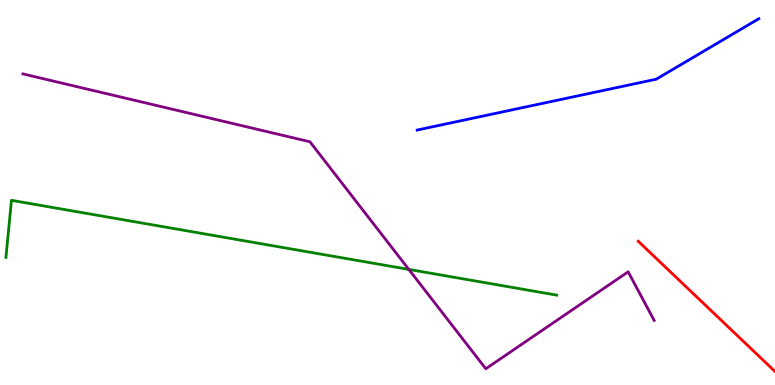[{'lines': ['blue', 'red'], 'intersections': []}, {'lines': ['green', 'red'], 'intersections': []}, {'lines': ['purple', 'red'], 'intersections': []}, {'lines': ['blue', 'green'], 'intersections': []}, {'lines': ['blue', 'purple'], 'intersections': []}, {'lines': ['green', 'purple'], 'intersections': [{'x': 5.28, 'y': 3.0}]}]